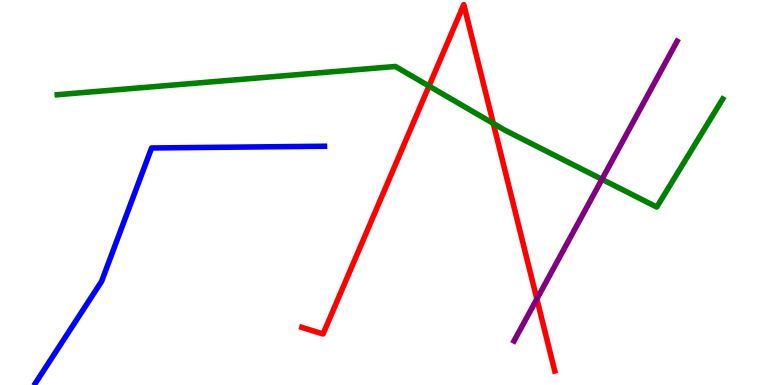[{'lines': ['blue', 'red'], 'intersections': []}, {'lines': ['green', 'red'], 'intersections': [{'x': 5.54, 'y': 7.77}, {'x': 6.37, 'y': 6.79}]}, {'lines': ['purple', 'red'], 'intersections': [{'x': 6.93, 'y': 2.23}]}, {'lines': ['blue', 'green'], 'intersections': []}, {'lines': ['blue', 'purple'], 'intersections': []}, {'lines': ['green', 'purple'], 'intersections': [{'x': 7.77, 'y': 5.34}]}]